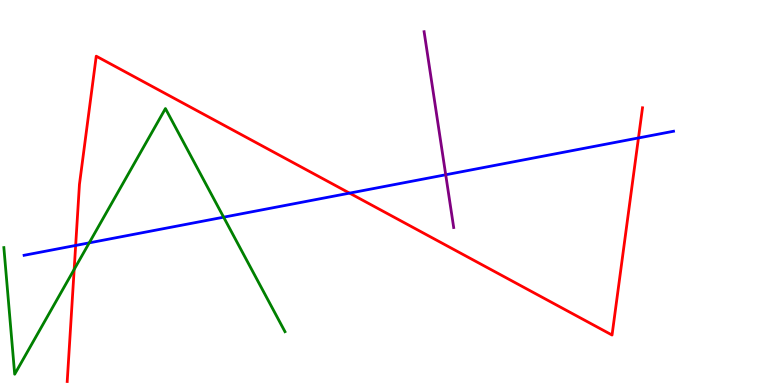[{'lines': ['blue', 'red'], 'intersections': [{'x': 0.976, 'y': 3.62}, {'x': 4.51, 'y': 4.98}, {'x': 8.24, 'y': 6.42}]}, {'lines': ['green', 'red'], 'intersections': [{'x': 0.957, 'y': 3.0}]}, {'lines': ['purple', 'red'], 'intersections': []}, {'lines': ['blue', 'green'], 'intersections': [{'x': 1.15, 'y': 3.69}, {'x': 2.89, 'y': 4.36}]}, {'lines': ['blue', 'purple'], 'intersections': [{'x': 5.75, 'y': 5.46}]}, {'lines': ['green', 'purple'], 'intersections': []}]